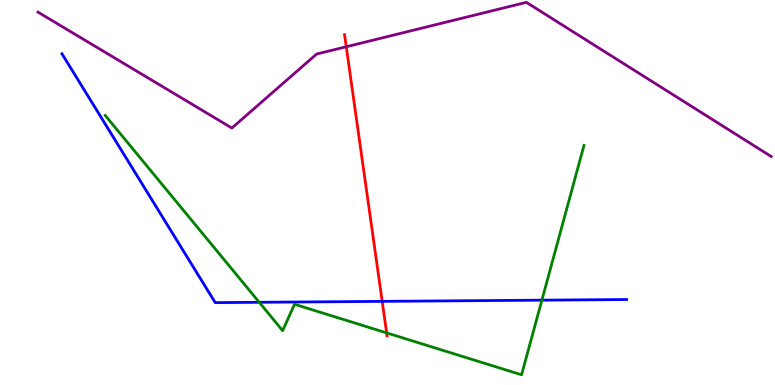[{'lines': ['blue', 'red'], 'intersections': [{'x': 4.93, 'y': 2.17}]}, {'lines': ['green', 'red'], 'intersections': [{'x': 4.99, 'y': 1.35}]}, {'lines': ['purple', 'red'], 'intersections': [{'x': 4.47, 'y': 8.79}]}, {'lines': ['blue', 'green'], 'intersections': [{'x': 3.35, 'y': 2.15}, {'x': 6.99, 'y': 2.2}]}, {'lines': ['blue', 'purple'], 'intersections': []}, {'lines': ['green', 'purple'], 'intersections': []}]